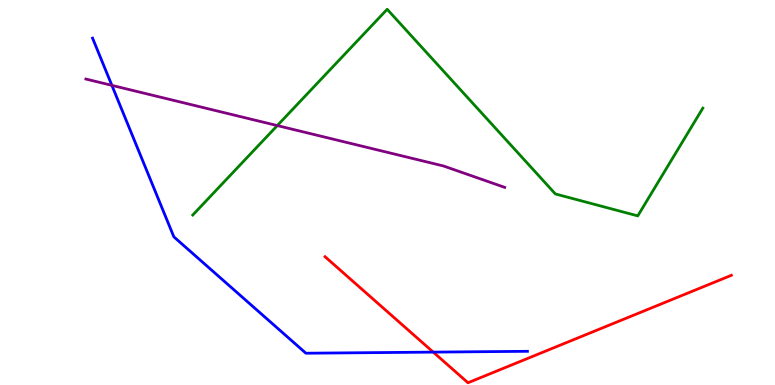[{'lines': ['blue', 'red'], 'intersections': [{'x': 5.59, 'y': 0.854}]}, {'lines': ['green', 'red'], 'intersections': []}, {'lines': ['purple', 'red'], 'intersections': []}, {'lines': ['blue', 'green'], 'intersections': []}, {'lines': ['blue', 'purple'], 'intersections': [{'x': 1.44, 'y': 7.78}]}, {'lines': ['green', 'purple'], 'intersections': [{'x': 3.58, 'y': 6.74}]}]